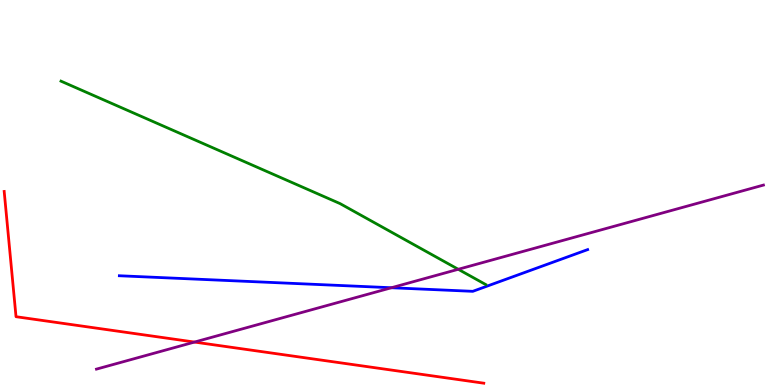[{'lines': ['blue', 'red'], 'intersections': []}, {'lines': ['green', 'red'], 'intersections': []}, {'lines': ['purple', 'red'], 'intersections': [{'x': 2.51, 'y': 1.12}]}, {'lines': ['blue', 'green'], 'intersections': []}, {'lines': ['blue', 'purple'], 'intersections': [{'x': 5.05, 'y': 2.53}]}, {'lines': ['green', 'purple'], 'intersections': [{'x': 5.91, 'y': 3.01}]}]